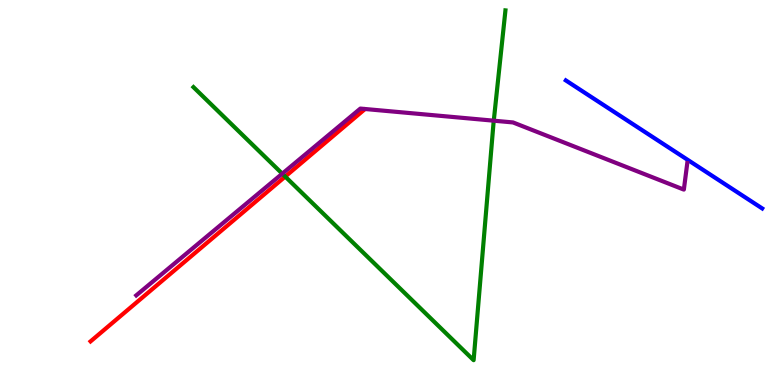[{'lines': ['blue', 'red'], 'intersections': []}, {'lines': ['green', 'red'], 'intersections': [{'x': 3.68, 'y': 5.41}]}, {'lines': ['purple', 'red'], 'intersections': []}, {'lines': ['blue', 'green'], 'intersections': []}, {'lines': ['blue', 'purple'], 'intersections': []}, {'lines': ['green', 'purple'], 'intersections': [{'x': 3.64, 'y': 5.49}, {'x': 6.37, 'y': 6.87}]}]